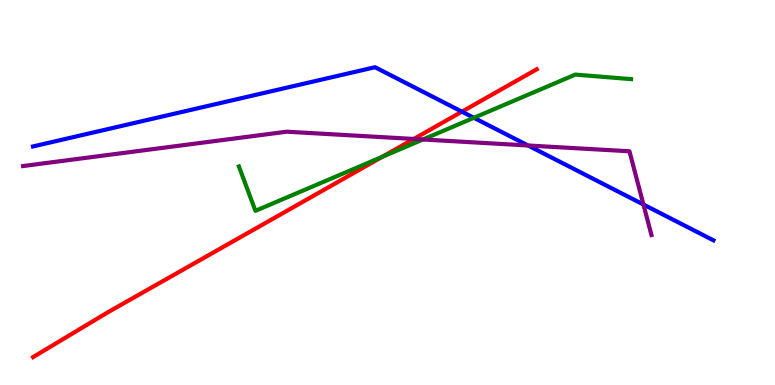[{'lines': ['blue', 'red'], 'intersections': [{'x': 5.96, 'y': 7.1}]}, {'lines': ['green', 'red'], 'intersections': [{'x': 4.93, 'y': 5.93}]}, {'lines': ['purple', 'red'], 'intersections': [{'x': 5.34, 'y': 6.39}]}, {'lines': ['blue', 'green'], 'intersections': [{'x': 6.11, 'y': 6.94}]}, {'lines': ['blue', 'purple'], 'intersections': [{'x': 6.81, 'y': 6.22}, {'x': 8.3, 'y': 4.69}]}, {'lines': ['green', 'purple'], 'intersections': [{'x': 5.46, 'y': 6.38}]}]